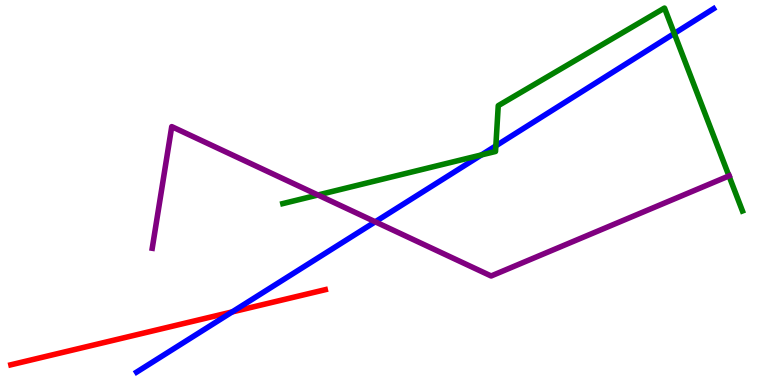[{'lines': ['blue', 'red'], 'intersections': [{'x': 3.0, 'y': 1.9}]}, {'lines': ['green', 'red'], 'intersections': []}, {'lines': ['purple', 'red'], 'intersections': []}, {'lines': ['blue', 'green'], 'intersections': [{'x': 6.21, 'y': 5.98}, {'x': 6.4, 'y': 6.21}, {'x': 8.7, 'y': 9.13}]}, {'lines': ['blue', 'purple'], 'intersections': [{'x': 4.84, 'y': 4.24}]}, {'lines': ['green', 'purple'], 'intersections': [{'x': 4.1, 'y': 4.94}, {'x': 9.41, 'y': 5.43}]}]